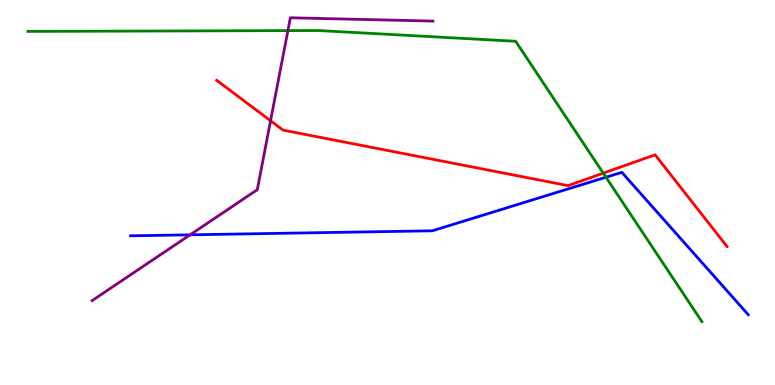[{'lines': ['blue', 'red'], 'intersections': []}, {'lines': ['green', 'red'], 'intersections': [{'x': 7.78, 'y': 5.5}]}, {'lines': ['purple', 'red'], 'intersections': [{'x': 3.49, 'y': 6.86}]}, {'lines': ['blue', 'green'], 'intersections': [{'x': 7.82, 'y': 5.4}]}, {'lines': ['blue', 'purple'], 'intersections': [{'x': 2.45, 'y': 3.9}]}, {'lines': ['green', 'purple'], 'intersections': [{'x': 3.71, 'y': 9.2}]}]